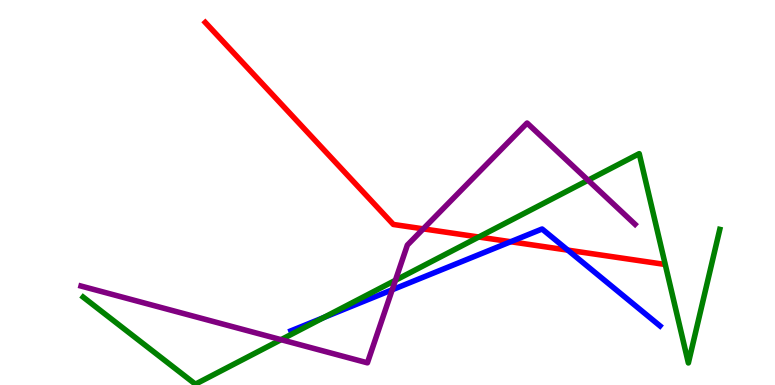[{'lines': ['blue', 'red'], 'intersections': [{'x': 6.59, 'y': 3.72}, {'x': 7.33, 'y': 3.5}]}, {'lines': ['green', 'red'], 'intersections': [{'x': 6.18, 'y': 3.84}]}, {'lines': ['purple', 'red'], 'intersections': [{'x': 5.46, 'y': 4.06}]}, {'lines': ['blue', 'green'], 'intersections': [{'x': 4.17, 'y': 1.75}]}, {'lines': ['blue', 'purple'], 'intersections': [{'x': 5.06, 'y': 2.47}]}, {'lines': ['green', 'purple'], 'intersections': [{'x': 3.63, 'y': 1.18}, {'x': 5.1, 'y': 2.72}, {'x': 7.59, 'y': 5.32}]}]